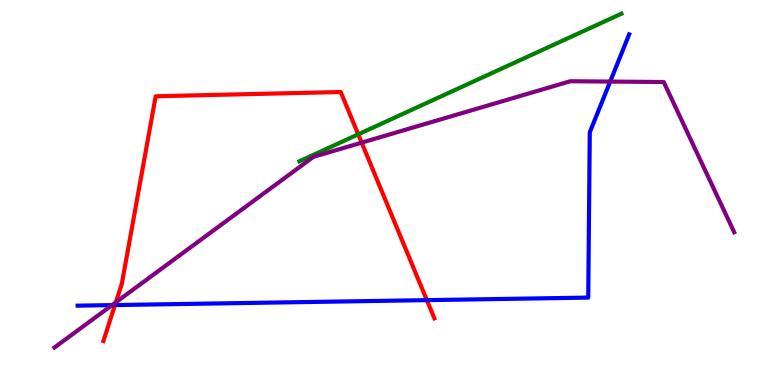[{'lines': ['blue', 'red'], 'intersections': [{'x': 1.48, 'y': 2.08}, {'x': 5.51, 'y': 2.2}]}, {'lines': ['green', 'red'], 'intersections': [{'x': 4.62, 'y': 6.51}]}, {'lines': ['purple', 'red'], 'intersections': [{'x': 1.49, 'y': 2.15}, {'x': 4.67, 'y': 6.3}]}, {'lines': ['blue', 'green'], 'intersections': []}, {'lines': ['blue', 'purple'], 'intersections': [{'x': 1.45, 'y': 2.08}, {'x': 7.87, 'y': 7.88}]}, {'lines': ['green', 'purple'], 'intersections': []}]